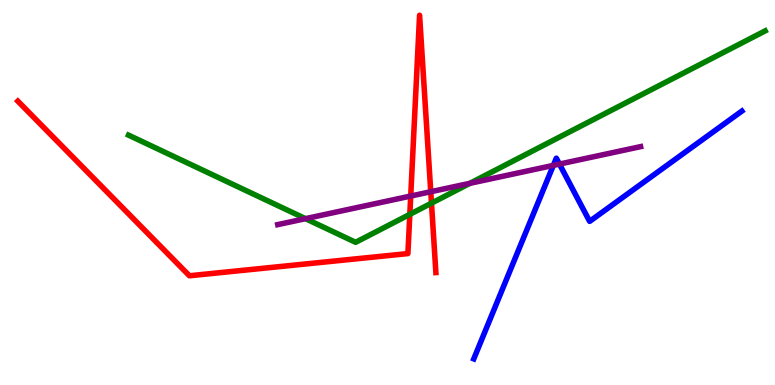[{'lines': ['blue', 'red'], 'intersections': []}, {'lines': ['green', 'red'], 'intersections': [{'x': 5.29, 'y': 4.43}, {'x': 5.57, 'y': 4.72}]}, {'lines': ['purple', 'red'], 'intersections': [{'x': 5.3, 'y': 4.91}, {'x': 5.56, 'y': 5.02}]}, {'lines': ['blue', 'green'], 'intersections': []}, {'lines': ['blue', 'purple'], 'intersections': [{'x': 7.14, 'y': 5.7}, {'x': 7.22, 'y': 5.74}]}, {'lines': ['green', 'purple'], 'intersections': [{'x': 3.94, 'y': 4.32}, {'x': 6.06, 'y': 5.24}]}]